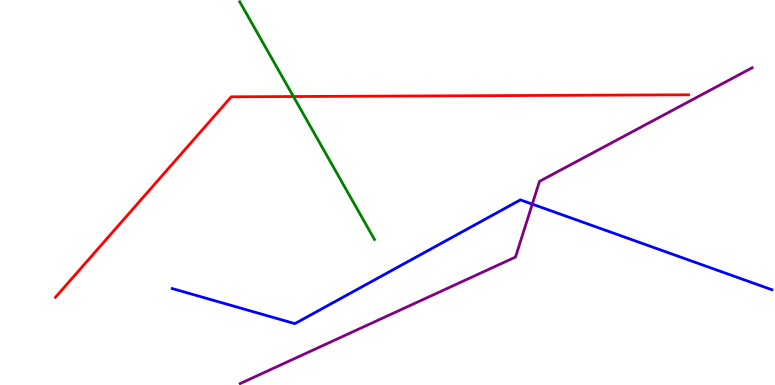[{'lines': ['blue', 'red'], 'intersections': []}, {'lines': ['green', 'red'], 'intersections': [{'x': 3.79, 'y': 7.49}]}, {'lines': ['purple', 'red'], 'intersections': []}, {'lines': ['blue', 'green'], 'intersections': []}, {'lines': ['blue', 'purple'], 'intersections': [{'x': 6.87, 'y': 4.7}]}, {'lines': ['green', 'purple'], 'intersections': []}]